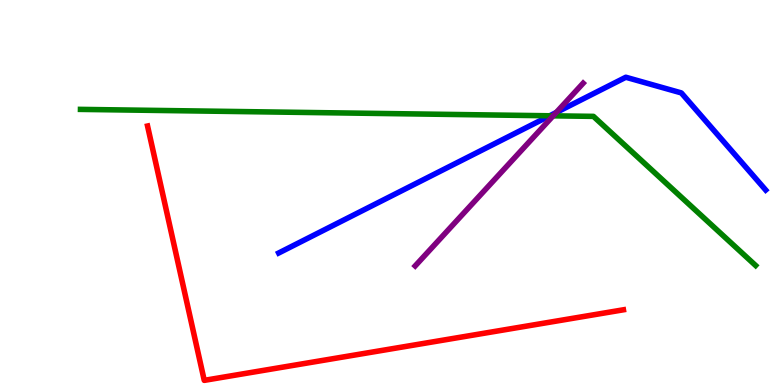[{'lines': ['blue', 'red'], 'intersections': []}, {'lines': ['green', 'red'], 'intersections': []}, {'lines': ['purple', 'red'], 'intersections': []}, {'lines': ['blue', 'green'], 'intersections': [{'x': 7.09, 'y': 6.99}]}, {'lines': ['blue', 'purple'], 'intersections': [{'x': 7.18, 'y': 7.08}]}, {'lines': ['green', 'purple'], 'intersections': [{'x': 7.14, 'y': 6.99}]}]